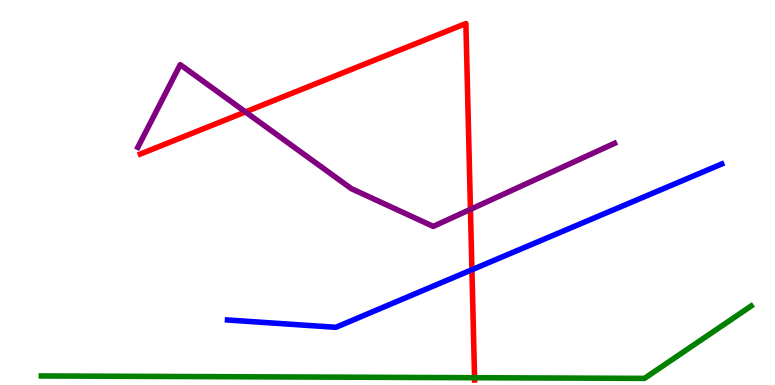[{'lines': ['blue', 'red'], 'intersections': [{'x': 6.09, 'y': 2.99}]}, {'lines': ['green', 'red'], 'intersections': [{'x': 6.12, 'y': 0.19}]}, {'lines': ['purple', 'red'], 'intersections': [{'x': 3.17, 'y': 7.09}, {'x': 6.07, 'y': 4.56}]}, {'lines': ['blue', 'green'], 'intersections': []}, {'lines': ['blue', 'purple'], 'intersections': []}, {'lines': ['green', 'purple'], 'intersections': []}]